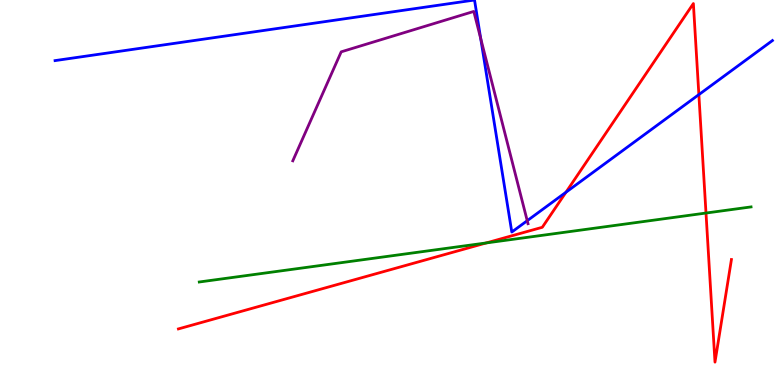[{'lines': ['blue', 'red'], 'intersections': [{'x': 7.3, 'y': 5.01}, {'x': 9.02, 'y': 7.54}]}, {'lines': ['green', 'red'], 'intersections': [{'x': 6.27, 'y': 3.69}, {'x': 9.11, 'y': 4.47}]}, {'lines': ['purple', 'red'], 'intersections': []}, {'lines': ['blue', 'green'], 'intersections': []}, {'lines': ['blue', 'purple'], 'intersections': [{'x': 6.2, 'y': 9.0}, {'x': 6.8, 'y': 4.27}]}, {'lines': ['green', 'purple'], 'intersections': []}]